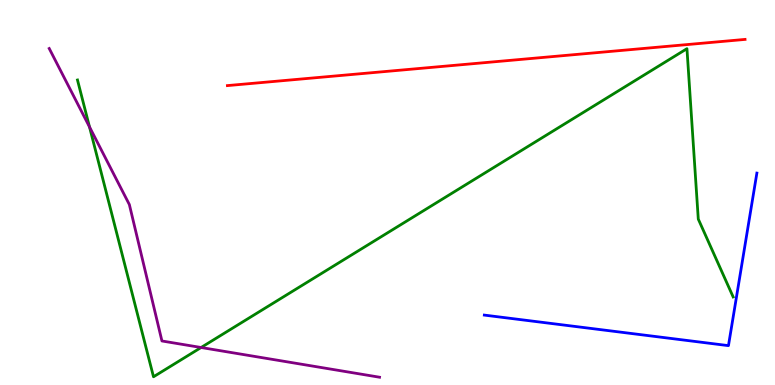[{'lines': ['blue', 'red'], 'intersections': []}, {'lines': ['green', 'red'], 'intersections': []}, {'lines': ['purple', 'red'], 'intersections': []}, {'lines': ['blue', 'green'], 'intersections': []}, {'lines': ['blue', 'purple'], 'intersections': []}, {'lines': ['green', 'purple'], 'intersections': [{'x': 1.16, 'y': 6.7}, {'x': 2.59, 'y': 0.974}]}]